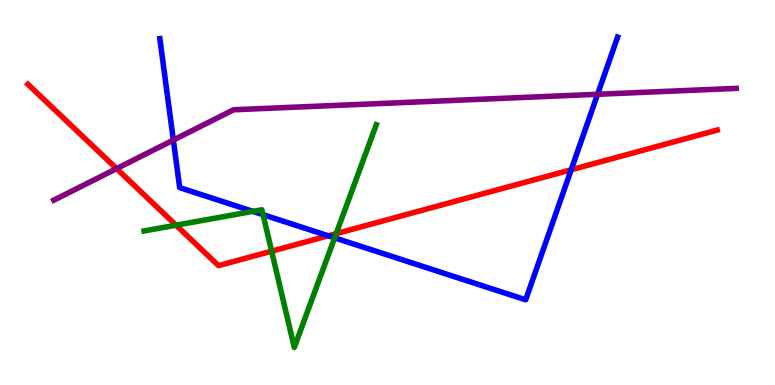[{'lines': ['blue', 'red'], 'intersections': [{'x': 4.24, 'y': 3.88}, {'x': 7.37, 'y': 5.59}]}, {'lines': ['green', 'red'], 'intersections': [{'x': 2.27, 'y': 4.15}, {'x': 3.51, 'y': 3.48}, {'x': 4.34, 'y': 3.93}]}, {'lines': ['purple', 'red'], 'intersections': [{'x': 1.5, 'y': 5.62}]}, {'lines': ['blue', 'green'], 'intersections': [{'x': 3.26, 'y': 4.51}, {'x': 3.39, 'y': 4.42}, {'x': 4.32, 'y': 3.82}]}, {'lines': ['blue', 'purple'], 'intersections': [{'x': 2.24, 'y': 6.36}, {'x': 7.71, 'y': 7.55}]}, {'lines': ['green', 'purple'], 'intersections': []}]